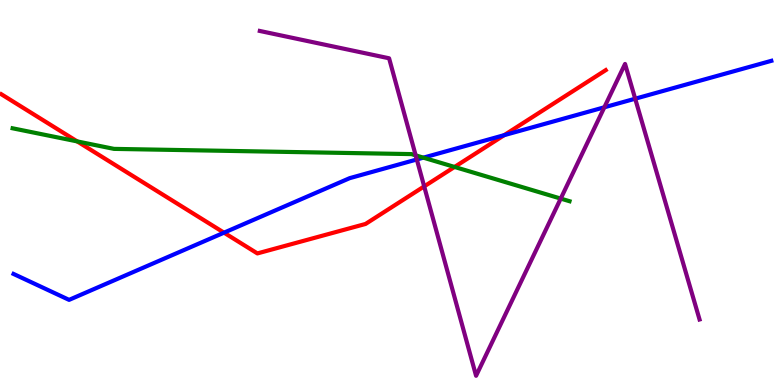[{'lines': ['blue', 'red'], 'intersections': [{'x': 2.89, 'y': 3.96}, {'x': 6.51, 'y': 6.49}]}, {'lines': ['green', 'red'], 'intersections': [{'x': 0.996, 'y': 6.33}, {'x': 5.87, 'y': 5.66}]}, {'lines': ['purple', 'red'], 'intersections': [{'x': 5.47, 'y': 5.16}]}, {'lines': ['blue', 'green'], 'intersections': [{'x': 5.46, 'y': 5.91}]}, {'lines': ['blue', 'purple'], 'intersections': [{'x': 5.38, 'y': 5.86}, {'x': 7.8, 'y': 7.21}, {'x': 8.2, 'y': 7.44}]}, {'lines': ['green', 'purple'], 'intersections': [{'x': 5.36, 'y': 5.96}, {'x': 7.24, 'y': 4.84}]}]